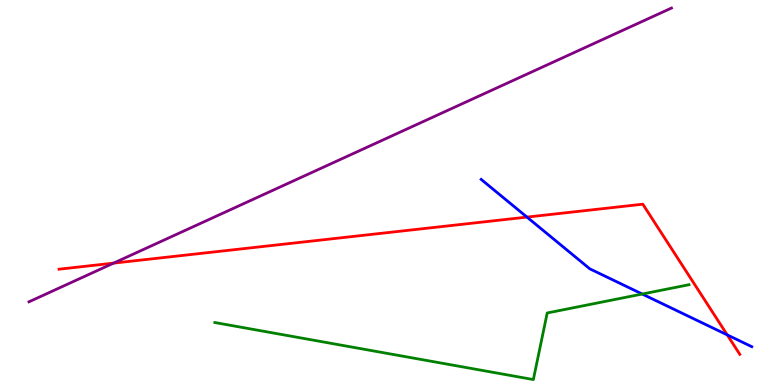[{'lines': ['blue', 'red'], 'intersections': [{'x': 6.8, 'y': 4.36}, {'x': 9.38, 'y': 1.3}]}, {'lines': ['green', 'red'], 'intersections': []}, {'lines': ['purple', 'red'], 'intersections': [{'x': 1.47, 'y': 3.17}]}, {'lines': ['blue', 'green'], 'intersections': [{'x': 8.29, 'y': 2.36}]}, {'lines': ['blue', 'purple'], 'intersections': []}, {'lines': ['green', 'purple'], 'intersections': []}]